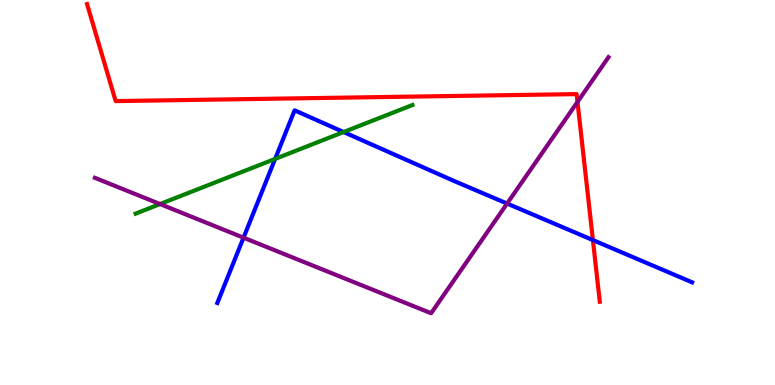[{'lines': ['blue', 'red'], 'intersections': [{'x': 7.65, 'y': 3.76}]}, {'lines': ['green', 'red'], 'intersections': []}, {'lines': ['purple', 'red'], 'intersections': [{'x': 7.45, 'y': 7.35}]}, {'lines': ['blue', 'green'], 'intersections': [{'x': 3.55, 'y': 5.87}, {'x': 4.43, 'y': 6.57}]}, {'lines': ['blue', 'purple'], 'intersections': [{'x': 3.14, 'y': 3.83}, {'x': 6.54, 'y': 4.71}]}, {'lines': ['green', 'purple'], 'intersections': [{'x': 2.07, 'y': 4.7}]}]